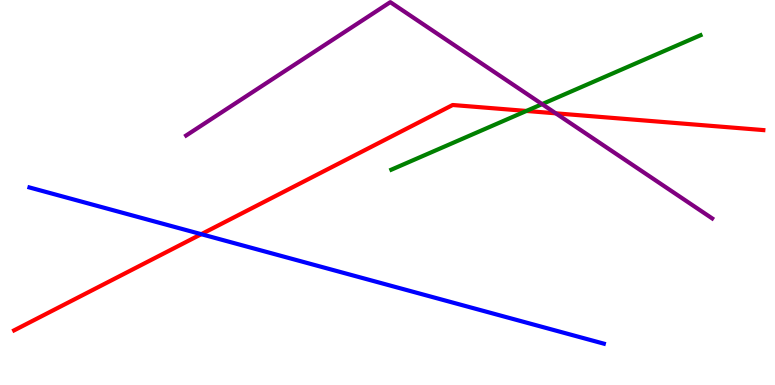[{'lines': ['blue', 'red'], 'intersections': [{'x': 2.6, 'y': 3.92}]}, {'lines': ['green', 'red'], 'intersections': [{'x': 6.79, 'y': 7.12}]}, {'lines': ['purple', 'red'], 'intersections': [{'x': 7.17, 'y': 7.06}]}, {'lines': ['blue', 'green'], 'intersections': []}, {'lines': ['blue', 'purple'], 'intersections': []}, {'lines': ['green', 'purple'], 'intersections': [{'x': 6.99, 'y': 7.3}]}]